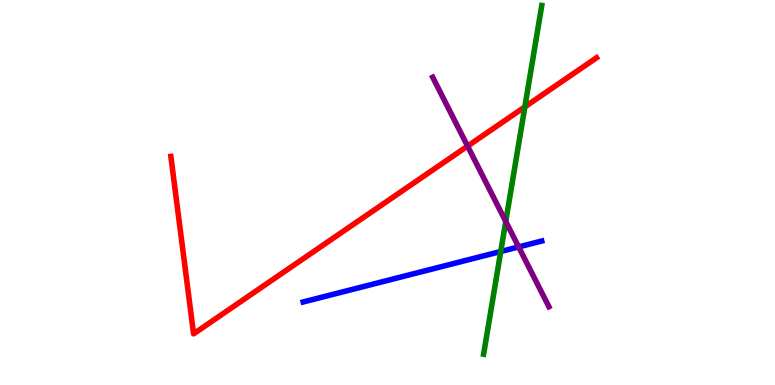[{'lines': ['blue', 'red'], 'intersections': []}, {'lines': ['green', 'red'], 'intersections': [{'x': 6.77, 'y': 7.22}]}, {'lines': ['purple', 'red'], 'intersections': [{'x': 6.03, 'y': 6.2}]}, {'lines': ['blue', 'green'], 'intersections': [{'x': 6.46, 'y': 3.47}]}, {'lines': ['blue', 'purple'], 'intersections': [{'x': 6.69, 'y': 3.59}]}, {'lines': ['green', 'purple'], 'intersections': [{'x': 6.53, 'y': 4.25}]}]